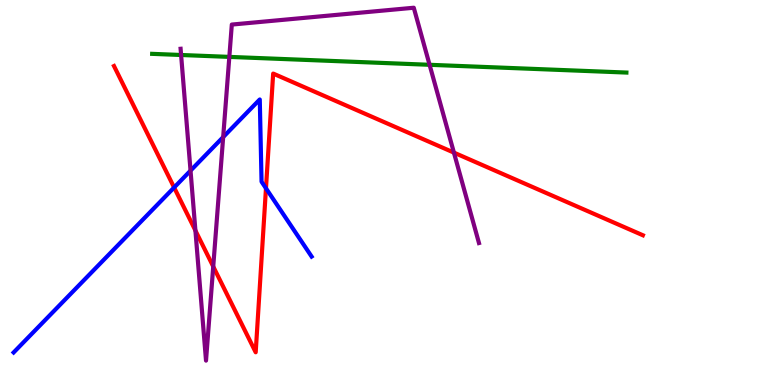[{'lines': ['blue', 'red'], 'intersections': [{'x': 2.25, 'y': 5.13}, {'x': 3.43, 'y': 5.11}]}, {'lines': ['green', 'red'], 'intersections': []}, {'lines': ['purple', 'red'], 'intersections': [{'x': 2.52, 'y': 4.01}, {'x': 2.75, 'y': 3.08}, {'x': 5.86, 'y': 6.04}]}, {'lines': ['blue', 'green'], 'intersections': []}, {'lines': ['blue', 'purple'], 'intersections': [{'x': 2.46, 'y': 5.57}, {'x': 2.88, 'y': 6.44}]}, {'lines': ['green', 'purple'], 'intersections': [{'x': 2.34, 'y': 8.57}, {'x': 2.96, 'y': 8.52}, {'x': 5.54, 'y': 8.32}]}]